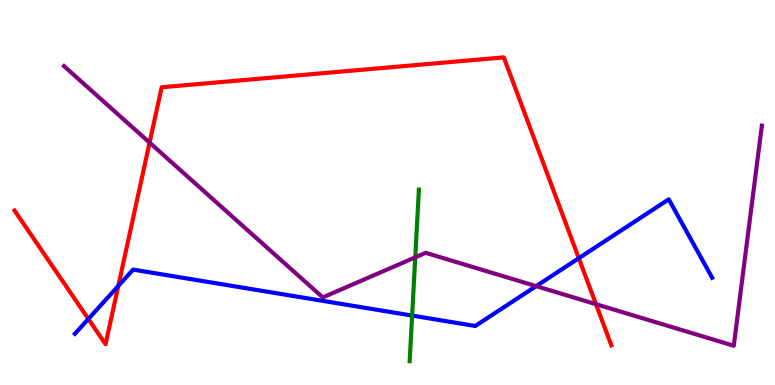[{'lines': ['blue', 'red'], 'intersections': [{'x': 1.14, 'y': 1.72}, {'x': 1.53, 'y': 2.57}, {'x': 7.47, 'y': 3.29}]}, {'lines': ['green', 'red'], 'intersections': []}, {'lines': ['purple', 'red'], 'intersections': [{'x': 1.93, 'y': 6.3}, {'x': 7.69, 'y': 2.1}]}, {'lines': ['blue', 'green'], 'intersections': [{'x': 5.32, 'y': 1.8}]}, {'lines': ['blue', 'purple'], 'intersections': [{'x': 6.92, 'y': 2.57}]}, {'lines': ['green', 'purple'], 'intersections': [{'x': 5.36, 'y': 3.32}]}]